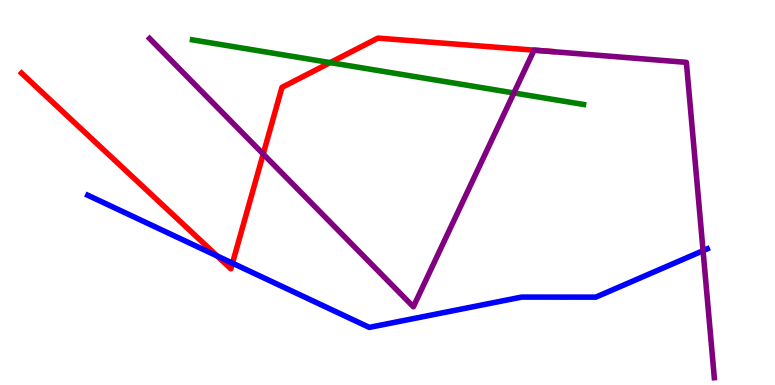[{'lines': ['blue', 'red'], 'intersections': [{'x': 2.8, 'y': 3.35}, {'x': 3.0, 'y': 3.16}]}, {'lines': ['green', 'red'], 'intersections': [{'x': 4.26, 'y': 8.37}]}, {'lines': ['purple', 'red'], 'intersections': [{'x': 3.4, 'y': 6.0}, {'x': 6.89, 'y': 8.7}, {'x': 6.93, 'y': 8.69}]}, {'lines': ['blue', 'green'], 'intersections': []}, {'lines': ['blue', 'purple'], 'intersections': [{'x': 9.07, 'y': 3.49}]}, {'lines': ['green', 'purple'], 'intersections': [{'x': 6.63, 'y': 7.59}]}]